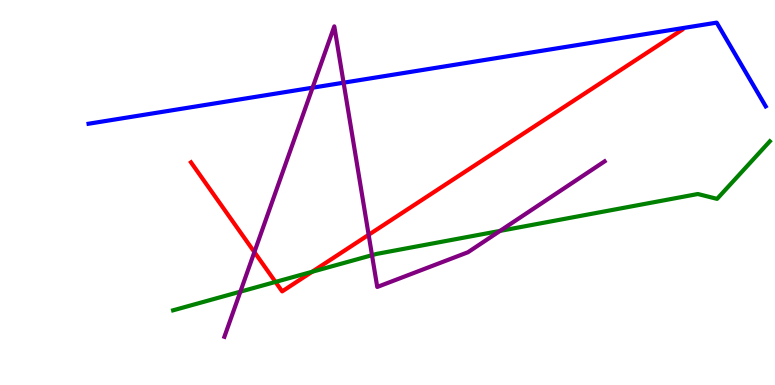[{'lines': ['blue', 'red'], 'intersections': []}, {'lines': ['green', 'red'], 'intersections': [{'x': 3.55, 'y': 2.68}, {'x': 4.03, 'y': 2.94}]}, {'lines': ['purple', 'red'], 'intersections': [{'x': 3.28, 'y': 3.45}, {'x': 4.76, 'y': 3.9}]}, {'lines': ['blue', 'green'], 'intersections': []}, {'lines': ['blue', 'purple'], 'intersections': [{'x': 4.03, 'y': 7.72}, {'x': 4.43, 'y': 7.85}]}, {'lines': ['green', 'purple'], 'intersections': [{'x': 3.1, 'y': 2.42}, {'x': 4.8, 'y': 3.37}, {'x': 6.45, 'y': 4.0}]}]